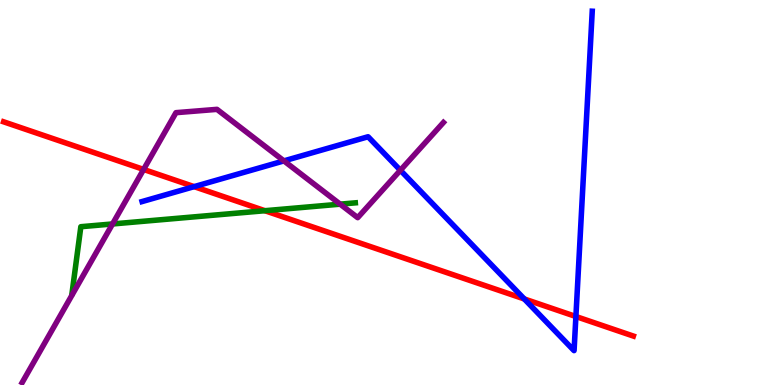[{'lines': ['blue', 'red'], 'intersections': [{'x': 2.51, 'y': 5.15}, {'x': 6.77, 'y': 2.23}, {'x': 7.43, 'y': 1.78}]}, {'lines': ['green', 'red'], 'intersections': [{'x': 3.42, 'y': 4.53}]}, {'lines': ['purple', 'red'], 'intersections': [{'x': 1.85, 'y': 5.6}]}, {'lines': ['blue', 'green'], 'intersections': []}, {'lines': ['blue', 'purple'], 'intersections': [{'x': 3.66, 'y': 5.82}, {'x': 5.17, 'y': 5.58}]}, {'lines': ['green', 'purple'], 'intersections': [{'x': 1.45, 'y': 4.18}, {'x': 4.39, 'y': 4.7}]}]